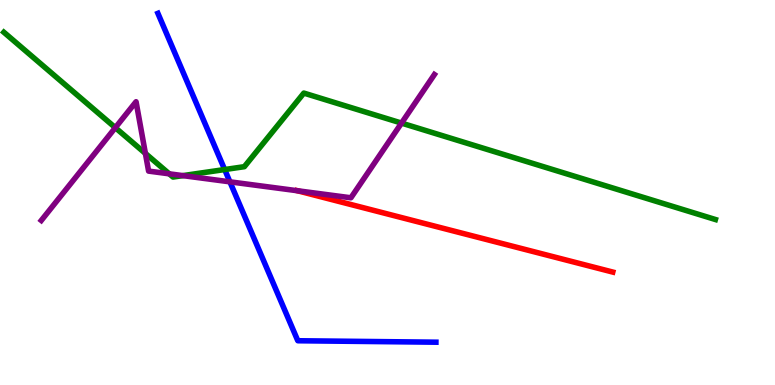[{'lines': ['blue', 'red'], 'intersections': []}, {'lines': ['green', 'red'], 'intersections': []}, {'lines': ['purple', 'red'], 'intersections': [{'x': 3.84, 'y': 5.05}]}, {'lines': ['blue', 'green'], 'intersections': [{'x': 2.9, 'y': 5.6}]}, {'lines': ['blue', 'purple'], 'intersections': [{'x': 2.97, 'y': 5.28}]}, {'lines': ['green', 'purple'], 'intersections': [{'x': 1.49, 'y': 6.68}, {'x': 1.88, 'y': 6.02}, {'x': 2.18, 'y': 5.49}, {'x': 2.36, 'y': 5.44}, {'x': 5.18, 'y': 6.8}]}]